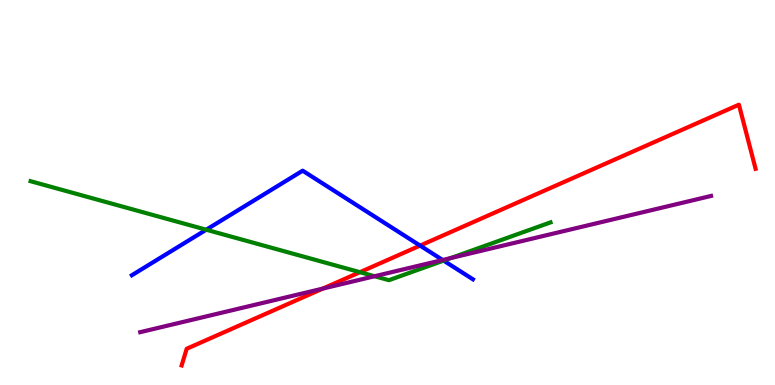[{'lines': ['blue', 'red'], 'intersections': [{'x': 5.42, 'y': 3.62}]}, {'lines': ['green', 'red'], 'intersections': [{'x': 4.64, 'y': 2.93}]}, {'lines': ['purple', 'red'], 'intersections': [{'x': 4.17, 'y': 2.5}]}, {'lines': ['blue', 'green'], 'intersections': [{'x': 2.66, 'y': 4.03}, {'x': 5.72, 'y': 3.23}]}, {'lines': ['blue', 'purple'], 'intersections': [{'x': 5.71, 'y': 3.25}]}, {'lines': ['green', 'purple'], 'intersections': [{'x': 4.83, 'y': 2.83}, {'x': 5.82, 'y': 3.3}]}]